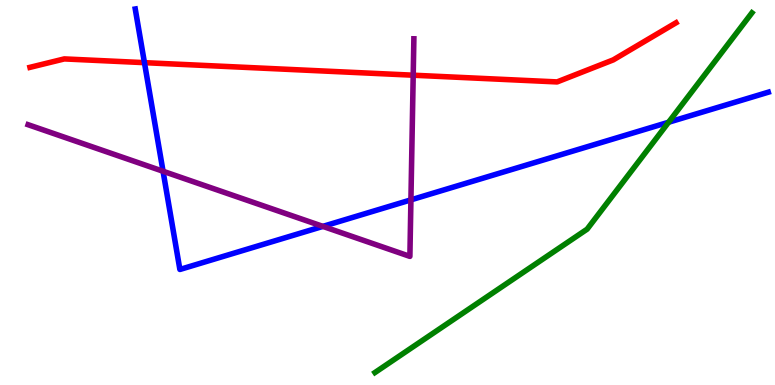[{'lines': ['blue', 'red'], 'intersections': [{'x': 1.86, 'y': 8.37}]}, {'lines': ['green', 'red'], 'intersections': []}, {'lines': ['purple', 'red'], 'intersections': [{'x': 5.33, 'y': 8.05}]}, {'lines': ['blue', 'green'], 'intersections': [{'x': 8.63, 'y': 6.82}]}, {'lines': ['blue', 'purple'], 'intersections': [{'x': 2.1, 'y': 5.55}, {'x': 4.17, 'y': 4.12}, {'x': 5.3, 'y': 4.81}]}, {'lines': ['green', 'purple'], 'intersections': []}]